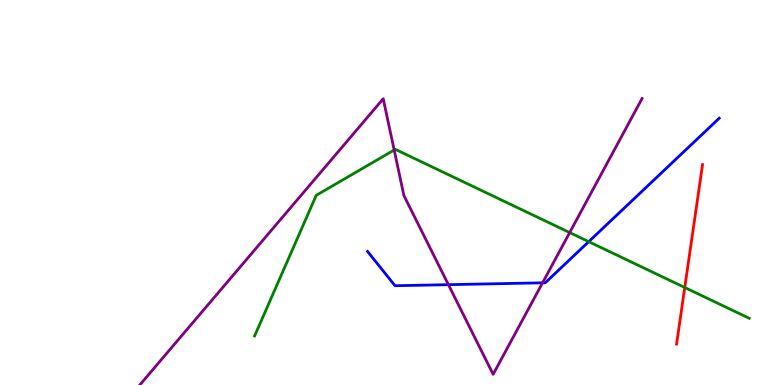[{'lines': ['blue', 'red'], 'intersections': []}, {'lines': ['green', 'red'], 'intersections': [{'x': 8.84, 'y': 2.53}]}, {'lines': ['purple', 'red'], 'intersections': []}, {'lines': ['blue', 'green'], 'intersections': [{'x': 7.6, 'y': 3.72}]}, {'lines': ['blue', 'purple'], 'intersections': [{'x': 5.79, 'y': 2.61}, {'x': 7.0, 'y': 2.65}]}, {'lines': ['green', 'purple'], 'intersections': [{'x': 5.09, 'y': 6.1}, {'x': 7.35, 'y': 3.96}]}]